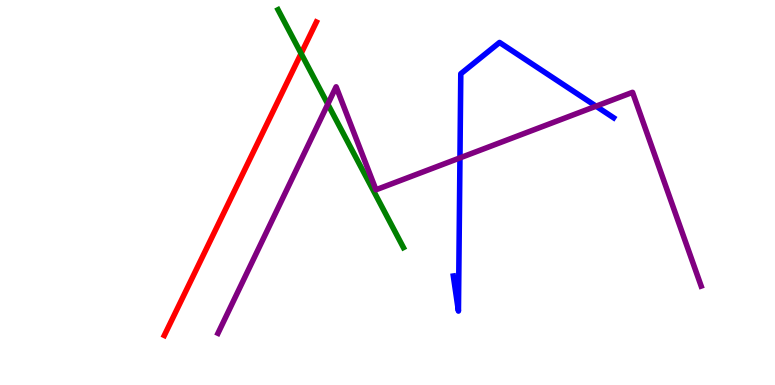[{'lines': ['blue', 'red'], 'intersections': []}, {'lines': ['green', 'red'], 'intersections': [{'x': 3.89, 'y': 8.61}]}, {'lines': ['purple', 'red'], 'intersections': []}, {'lines': ['blue', 'green'], 'intersections': []}, {'lines': ['blue', 'purple'], 'intersections': [{'x': 5.93, 'y': 5.9}, {'x': 7.69, 'y': 7.24}]}, {'lines': ['green', 'purple'], 'intersections': [{'x': 4.23, 'y': 7.29}]}]